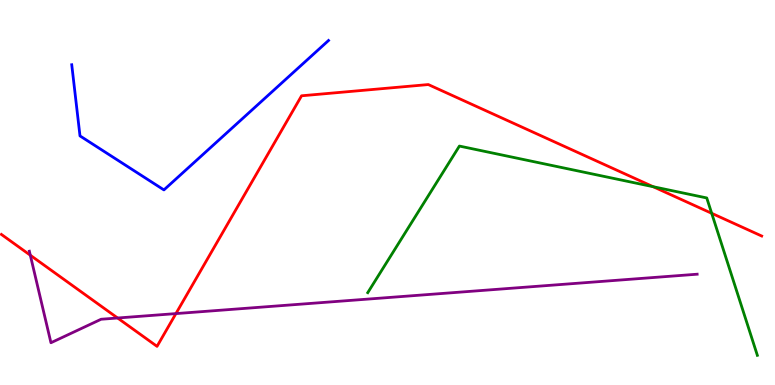[{'lines': ['blue', 'red'], 'intersections': []}, {'lines': ['green', 'red'], 'intersections': [{'x': 8.43, 'y': 5.15}, {'x': 9.18, 'y': 4.46}]}, {'lines': ['purple', 'red'], 'intersections': [{'x': 0.391, 'y': 3.37}, {'x': 1.52, 'y': 1.74}, {'x': 2.27, 'y': 1.85}]}, {'lines': ['blue', 'green'], 'intersections': []}, {'lines': ['blue', 'purple'], 'intersections': []}, {'lines': ['green', 'purple'], 'intersections': []}]